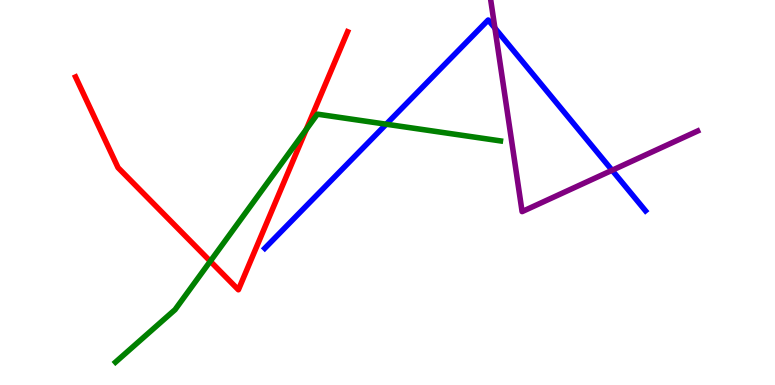[{'lines': ['blue', 'red'], 'intersections': []}, {'lines': ['green', 'red'], 'intersections': [{'x': 2.71, 'y': 3.21}, {'x': 3.95, 'y': 6.64}]}, {'lines': ['purple', 'red'], 'intersections': []}, {'lines': ['blue', 'green'], 'intersections': [{'x': 4.98, 'y': 6.77}]}, {'lines': ['blue', 'purple'], 'intersections': [{'x': 6.39, 'y': 9.27}, {'x': 7.9, 'y': 5.58}]}, {'lines': ['green', 'purple'], 'intersections': []}]